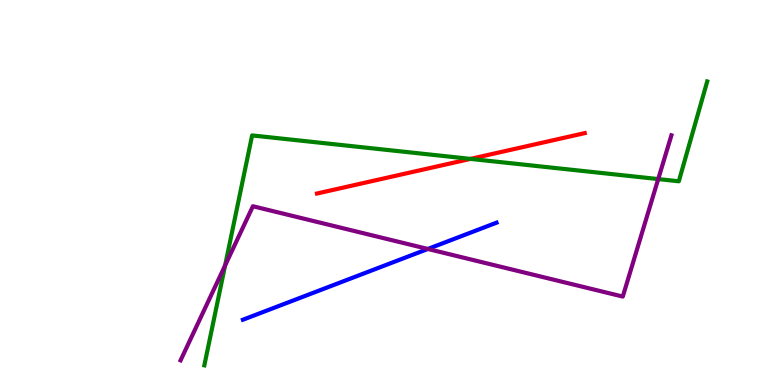[{'lines': ['blue', 'red'], 'intersections': []}, {'lines': ['green', 'red'], 'intersections': [{'x': 6.07, 'y': 5.87}]}, {'lines': ['purple', 'red'], 'intersections': []}, {'lines': ['blue', 'green'], 'intersections': []}, {'lines': ['blue', 'purple'], 'intersections': [{'x': 5.52, 'y': 3.53}]}, {'lines': ['green', 'purple'], 'intersections': [{'x': 2.9, 'y': 3.1}, {'x': 8.49, 'y': 5.35}]}]